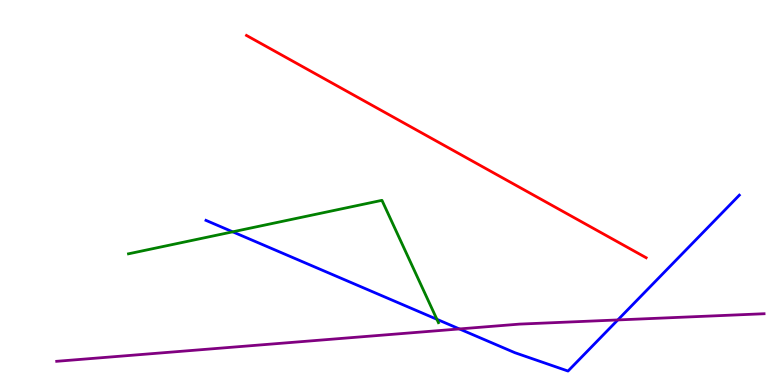[{'lines': ['blue', 'red'], 'intersections': []}, {'lines': ['green', 'red'], 'intersections': []}, {'lines': ['purple', 'red'], 'intersections': []}, {'lines': ['blue', 'green'], 'intersections': [{'x': 3.0, 'y': 3.98}, {'x': 5.64, 'y': 1.71}]}, {'lines': ['blue', 'purple'], 'intersections': [{'x': 5.93, 'y': 1.46}, {'x': 7.97, 'y': 1.69}]}, {'lines': ['green', 'purple'], 'intersections': []}]